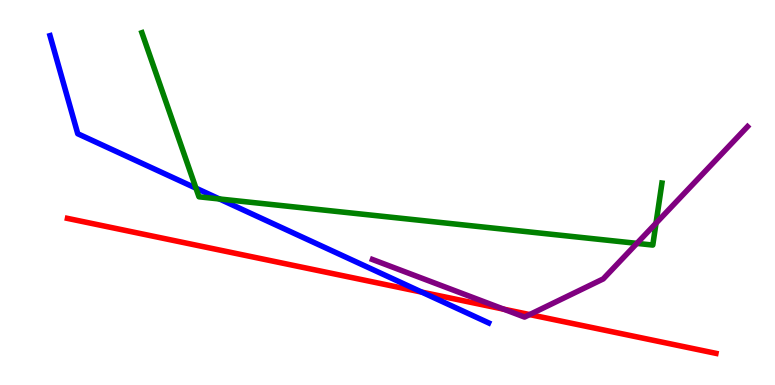[{'lines': ['blue', 'red'], 'intersections': [{'x': 5.44, 'y': 2.41}]}, {'lines': ['green', 'red'], 'intersections': []}, {'lines': ['purple', 'red'], 'intersections': [{'x': 6.5, 'y': 1.97}, {'x': 6.83, 'y': 1.83}]}, {'lines': ['blue', 'green'], 'intersections': [{'x': 2.53, 'y': 5.11}, {'x': 2.83, 'y': 4.83}]}, {'lines': ['blue', 'purple'], 'intersections': []}, {'lines': ['green', 'purple'], 'intersections': [{'x': 8.22, 'y': 3.68}, {'x': 8.46, 'y': 4.2}]}]